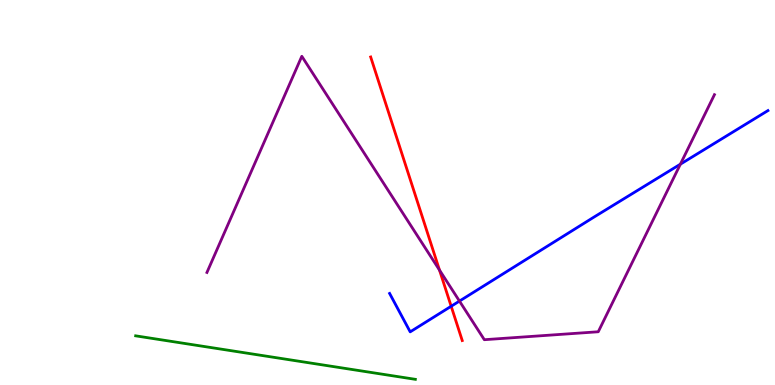[{'lines': ['blue', 'red'], 'intersections': [{'x': 5.82, 'y': 2.05}]}, {'lines': ['green', 'red'], 'intersections': []}, {'lines': ['purple', 'red'], 'intersections': [{'x': 5.67, 'y': 2.99}]}, {'lines': ['blue', 'green'], 'intersections': []}, {'lines': ['blue', 'purple'], 'intersections': [{'x': 5.93, 'y': 2.18}, {'x': 8.78, 'y': 5.74}]}, {'lines': ['green', 'purple'], 'intersections': []}]